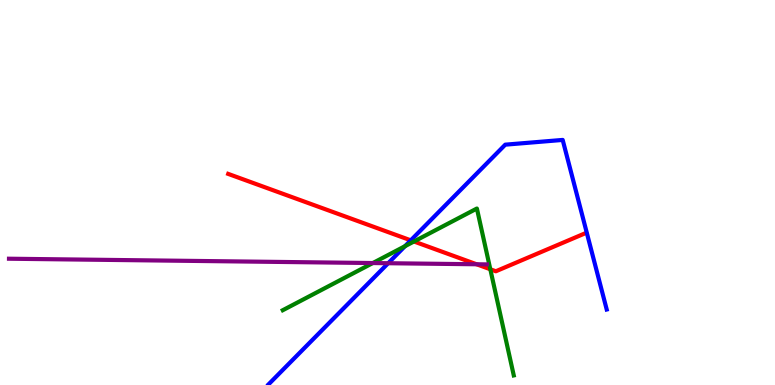[{'lines': ['blue', 'red'], 'intersections': [{'x': 5.3, 'y': 3.76}]}, {'lines': ['green', 'red'], 'intersections': [{'x': 5.34, 'y': 3.73}, {'x': 6.33, 'y': 3.01}]}, {'lines': ['purple', 'red'], 'intersections': [{'x': 6.15, 'y': 3.14}]}, {'lines': ['blue', 'green'], 'intersections': [{'x': 5.23, 'y': 3.61}]}, {'lines': ['blue', 'purple'], 'intersections': [{'x': 5.01, 'y': 3.16}]}, {'lines': ['green', 'purple'], 'intersections': [{'x': 4.81, 'y': 3.17}]}]